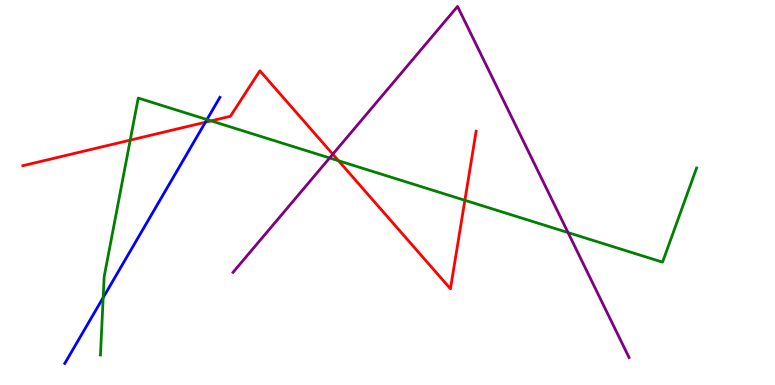[{'lines': ['blue', 'red'], 'intersections': [{'x': 2.65, 'y': 6.83}]}, {'lines': ['green', 'red'], 'intersections': [{'x': 1.68, 'y': 6.36}, {'x': 2.72, 'y': 6.86}, {'x': 4.37, 'y': 5.83}, {'x': 6.0, 'y': 4.8}]}, {'lines': ['purple', 'red'], 'intersections': [{'x': 4.29, 'y': 5.99}]}, {'lines': ['blue', 'green'], 'intersections': [{'x': 1.33, 'y': 2.27}, {'x': 2.67, 'y': 6.89}]}, {'lines': ['blue', 'purple'], 'intersections': []}, {'lines': ['green', 'purple'], 'intersections': [{'x': 4.25, 'y': 5.9}, {'x': 7.33, 'y': 3.96}]}]